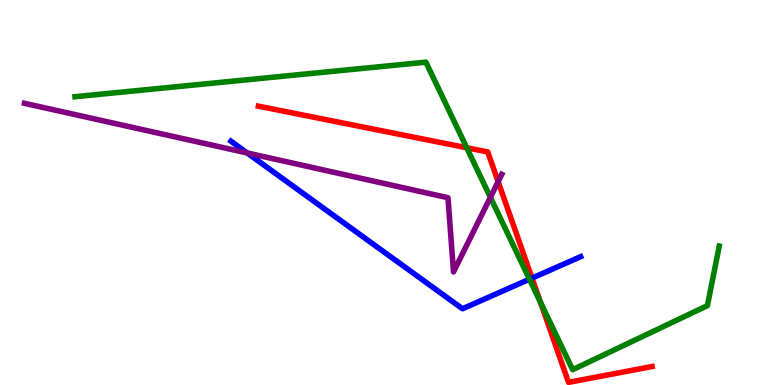[{'lines': ['blue', 'red'], 'intersections': [{'x': 6.86, 'y': 2.78}]}, {'lines': ['green', 'red'], 'intersections': [{'x': 6.02, 'y': 6.16}, {'x': 6.97, 'y': 2.15}]}, {'lines': ['purple', 'red'], 'intersections': [{'x': 6.43, 'y': 5.28}]}, {'lines': ['blue', 'green'], 'intersections': [{'x': 6.83, 'y': 2.75}]}, {'lines': ['blue', 'purple'], 'intersections': [{'x': 3.19, 'y': 6.03}]}, {'lines': ['green', 'purple'], 'intersections': [{'x': 6.33, 'y': 4.87}]}]